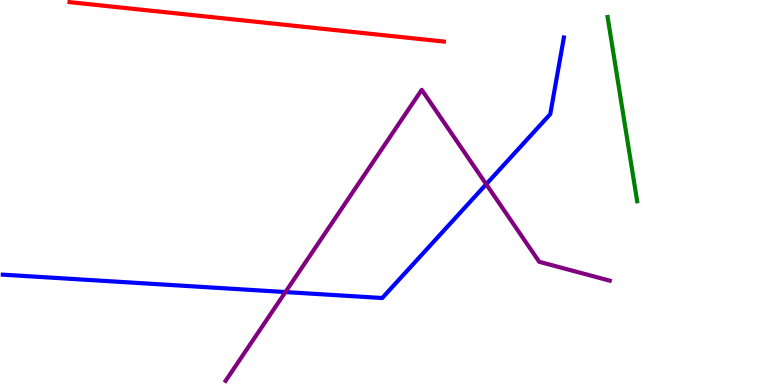[{'lines': ['blue', 'red'], 'intersections': []}, {'lines': ['green', 'red'], 'intersections': []}, {'lines': ['purple', 'red'], 'intersections': []}, {'lines': ['blue', 'green'], 'intersections': []}, {'lines': ['blue', 'purple'], 'intersections': [{'x': 3.68, 'y': 2.41}, {'x': 6.27, 'y': 5.22}]}, {'lines': ['green', 'purple'], 'intersections': []}]